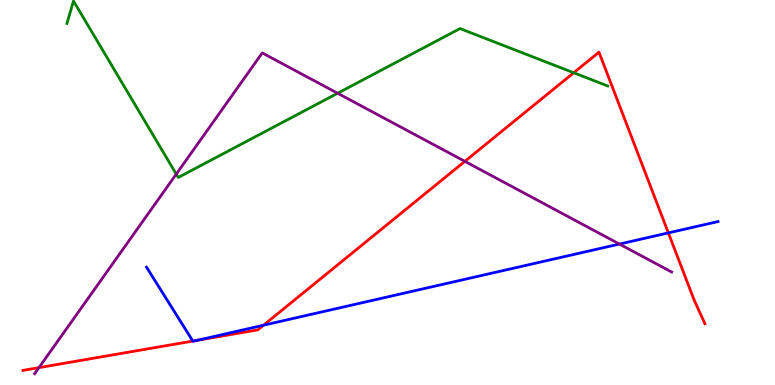[{'lines': ['blue', 'red'], 'intersections': [{'x': 2.49, 'y': 1.14}, {'x': 2.55, 'y': 1.16}, {'x': 3.4, 'y': 1.55}, {'x': 8.62, 'y': 3.95}]}, {'lines': ['green', 'red'], 'intersections': [{'x': 7.4, 'y': 8.11}]}, {'lines': ['purple', 'red'], 'intersections': [{'x': 0.503, 'y': 0.451}, {'x': 6.0, 'y': 5.81}]}, {'lines': ['blue', 'green'], 'intersections': []}, {'lines': ['blue', 'purple'], 'intersections': [{'x': 7.99, 'y': 3.66}]}, {'lines': ['green', 'purple'], 'intersections': [{'x': 2.27, 'y': 5.48}, {'x': 4.36, 'y': 7.58}]}]